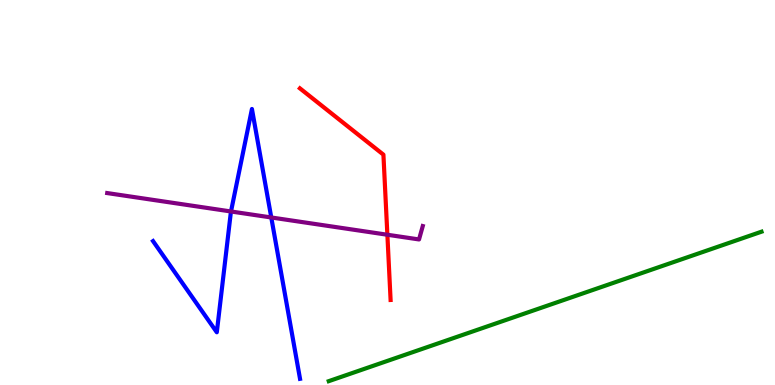[{'lines': ['blue', 'red'], 'intersections': []}, {'lines': ['green', 'red'], 'intersections': []}, {'lines': ['purple', 'red'], 'intersections': [{'x': 5.0, 'y': 3.9}]}, {'lines': ['blue', 'green'], 'intersections': []}, {'lines': ['blue', 'purple'], 'intersections': [{'x': 2.98, 'y': 4.51}, {'x': 3.5, 'y': 4.35}]}, {'lines': ['green', 'purple'], 'intersections': []}]